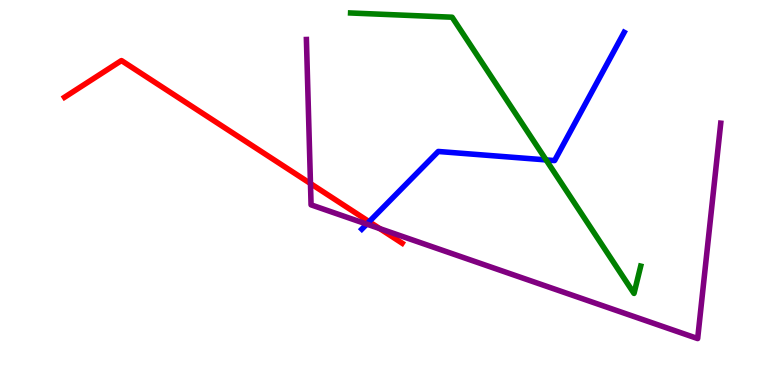[{'lines': ['blue', 'red'], 'intersections': [{'x': 4.76, 'y': 4.24}]}, {'lines': ['green', 'red'], 'intersections': []}, {'lines': ['purple', 'red'], 'intersections': [{'x': 4.01, 'y': 5.23}, {'x': 4.9, 'y': 4.06}]}, {'lines': ['blue', 'green'], 'intersections': [{'x': 7.05, 'y': 5.85}]}, {'lines': ['blue', 'purple'], 'intersections': [{'x': 4.73, 'y': 4.18}]}, {'lines': ['green', 'purple'], 'intersections': []}]